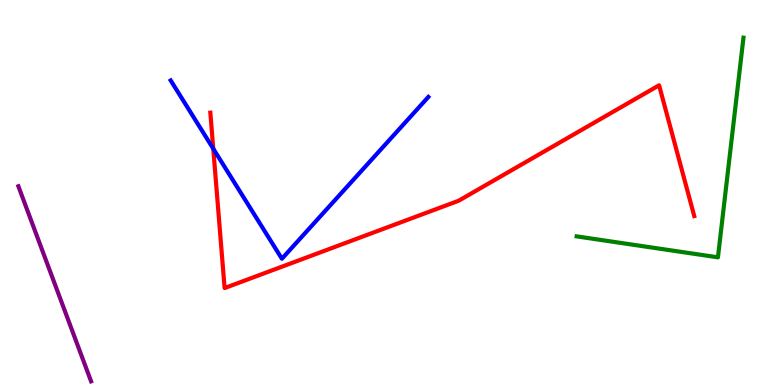[{'lines': ['blue', 'red'], 'intersections': [{'x': 2.75, 'y': 6.14}]}, {'lines': ['green', 'red'], 'intersections': []}, {'lines': ['purple', 'red'], 'intersections': []}, {'lines': ['blue', 'green'], 'intersections': []}, {'lines': ['blue', 'purple'], 'intersections': []}, {'lines': ['green', 'purple'], 'intersections': []}]